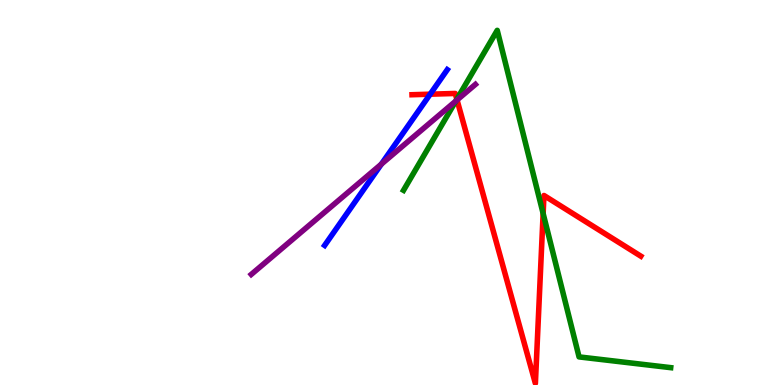[{'lines': ['blue', 'red'], 'intersections': [{'x': 5.55, 'y': 7.55}]}, {'lines': ['green', 'red'], 'intersections': [{'x': 5.89, 'y': 7.42}, {'x': 7.01, 'y': 4.45}]}, {'lines': ['purple', 'red'], 'intersections': [{'x': 5.9, 'y': 7.4}]}, {'lines': ['blue', 'green'], 'intersections': []}, {'lines': ['blue', 'purple'], 'intersections': [{'x': 4.92, 'y': 5.74}]}, {'lines': ['green', 'purple'], 'intersections': [{'x': 5.88, 'y': 7.38}]}]